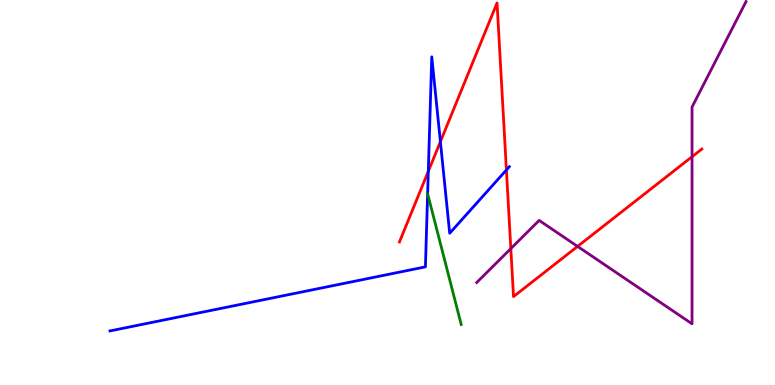[{'lines': ['blue', 'red'], 'intersections': [{'x': 5.53, 'y': 5.55}, {'x': 5.68, 'y': 6.32}, {'x': 6.53, 'y': 5.59}]}, {'lines': ['green', 'red'], 'intersections': []}, {'lines': ['purple', 'red'], 'intersections': [{'x': 6.59, 'y': 3.54}, {'x': 7.45, 'y': 3.6}, {'x': 8.93, 'y': 5.93}]}, {'lines': ['blue', 'green'], 'intersections': []}, {'lines': ['blue', 'purple'], 'intersections': []}, {'lines': ['green', 'purple'], 'intersections': []}]